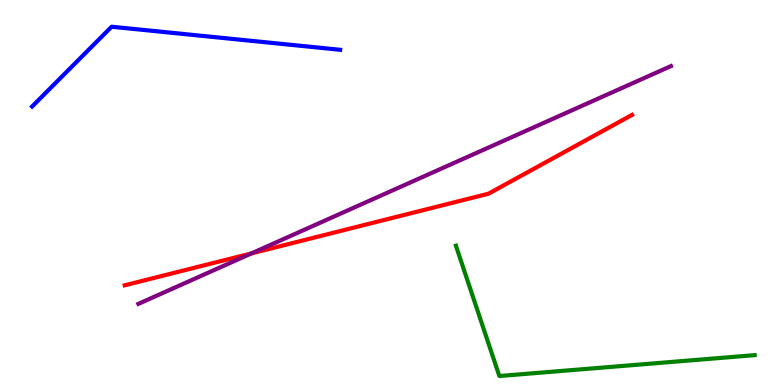[{'lines': ['blue', 'red'], 'intersections': []}, {'lines': ['green', 'red'], 'intersections': []}, {'lines': ['purple', 'red'], 'intersections': [{'x': 3.24, 'y': 3.42}]}, {'lines': ['blue', 'green'], 'intersections': []}, {'lines': ['blue', 'purple'], 'intersections': []}, {'lines': ['green', 'purple'], 'intersections': []}]